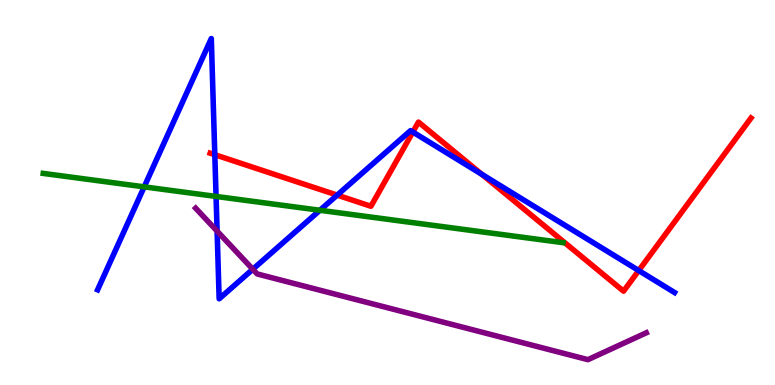[{'lines': ['blue', 'red'], 'intersections': [{'x': 2.77, 'y': 5.98}, {'x': 4.35, 'y': 4.93}, {'x': 5.33, 'y': 6.57}, {'x': 6.22, 'y': 5.47}, {'x': 8.24, 'y': 2.97}]}, {'lines': ['green', 'red'], 'intersections': []}, {'lines': ['purple', 'red'], 'intersections': []}, {'lines': ['blue', 'green'], 'intersections': [{'x': 1.86, 'y': 5.15}, {'x': 2.79, 'y': 4.9}, {'x': 4.13, 'y': 4.54}]}, {'lines': ['blue', 'purple'], 'intersections': [{'x': 2.8, 'y': 4.0}, {'x': 3.26, 'y': 3.01}]}, {'lines': ['green', 'purple'], 'intersections': []}]